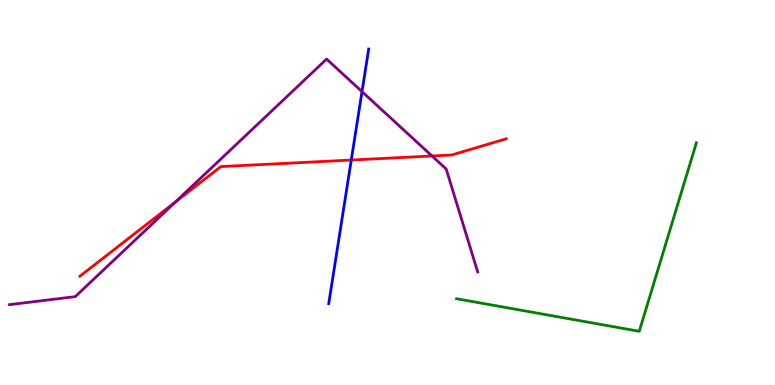[{'lines': ['blue', 'red'], 'intersections': [{'x': 4.53, 'y': 5.84}]}, {'lines': ['green', 'red'], 'intersections': []}, {'lines': ['purple', 'red'], 'intersections': [{'x': 2.26, 'y': 4.76}, {'x': 5.57, 'y': 5.95}]}, {'lines': ['blue', 'green'], 'intersections': []}, {'lines': ['blue', 'purple'], 'intersections': [{'x': 4.67, 'y': 7.62}]}, {'lines': ['green', 'purple'], 'intersections': []}]